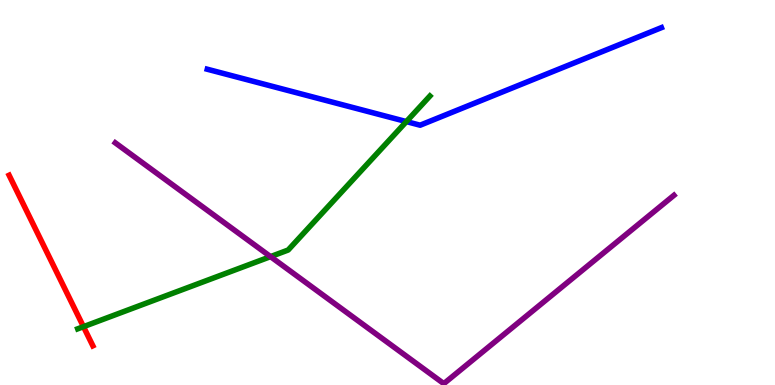[{'lines': ['blue', 'red'], 'intersections': []}, {'lines': ['green', 'red'], 'intersections': [{'x': 1.08, 'y': 1.51}]}, {'lines': ['purple', 'red'], 'intersections': []}, {'lines': ['blue', 'green'], 'intersections': [{'x': 5.24, 'y': 6.84}]}, {'lines': ['blue', 'purple'], 'intersections': []}, {'lines': ['green', 'purple'], 'intersections': [{'x': 3.49, 'y': 3.33}]}]